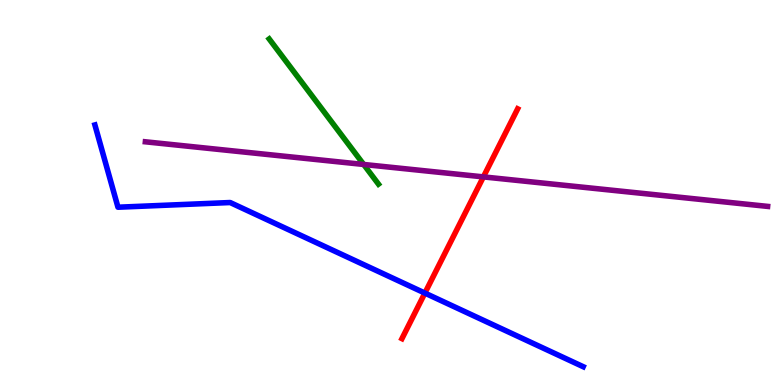[{'lines': ['blue', 'red'], 'intersections': [{'x': 5.48, 'y': 2.39}]}, {'lines': ['green', 'red'], 'intersections': []}, {'lines': ['purple', 'red'], 'intersections': [{'x': 6.24, 'y': 5.41}]}, {'lines': ['blue', 'green'], 'intersections': []}, {'lines': ['blue', 'purple'], 'intersections': []}, {'lines': ['green', 'purple'], 'intersections': [{'x': 4.69, 'y': 5.73}]}]